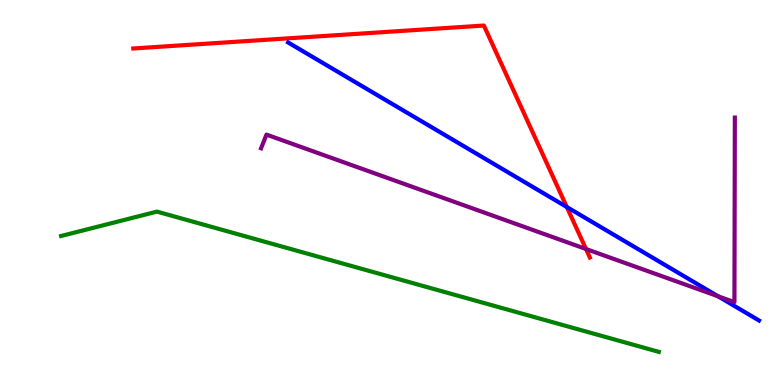[{'lines': ['blue', 'red'], 'intersections': [{'x': 7.31, 'y': 4.62}]}, {'lines': ['green', 'red'], 'intersections': []}, {'lines': ['purple', 'red'], 'intersections': [{'x': 7.56, 'y': 3.53}]}, {'lines': ['blue', 'green'], 'intersections': []}, {'lines': ['blue', 'purple'], 'intersections': [{'x': 9.26, 'y': 2.31}]}, {'lines': ['green', 'purple'], 'intersections': []}]